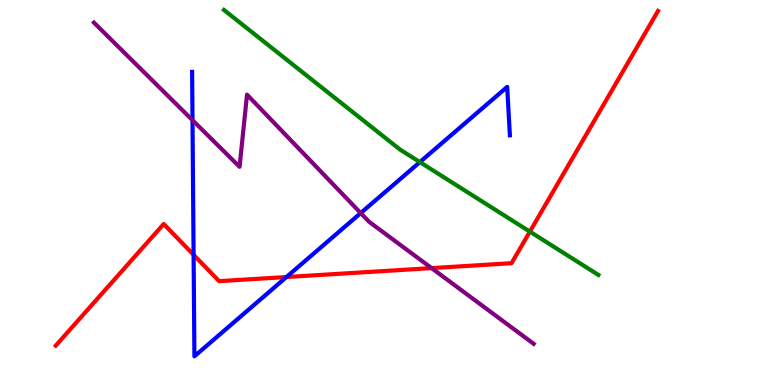[{'lines': ['blue', 'red'], 'intersections': [{'x': 2.5, 'y': 3.38}, {'x': 3.7, 'y': 2.8}]}, {'lines': ['green', 'red'], 'intersections': [{'x': 6.84, 'y': 3.98}]}, {'lines': ['purple', 'red'], 'intersections': [{'x': 5.57, 'y': 3.04}]}, {'lines': ['blue', 'green'], 'intersections': [{'x': 5.42, 'y': 5.79}]}, {'lines': ['blue', 'purple'], 'intersections': [{'x': 2.48, 'y': 6.88}, {'x': 4.65, 'y': 4.47}]}, {'lines': ['green', 'purple'], 'intersections': []}]